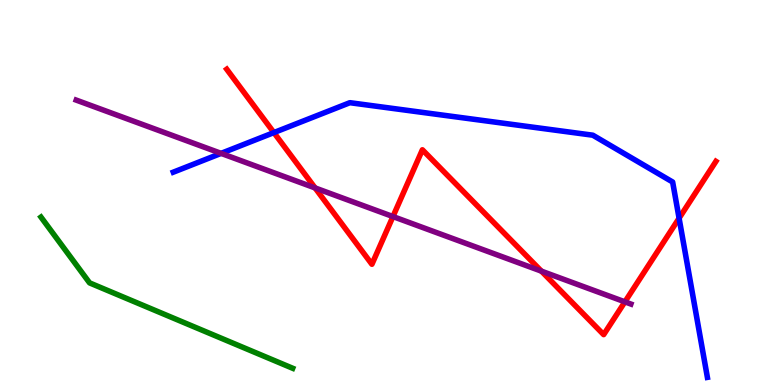[{'lines': ['blue', 'red'], 'intersections': [{'x': 3.53, 'y': 6.56}, {'x': 8.76, 'y': 4.33}]}, {'lines': ['green', 'red'], 'intersections': []}, {'lines': ['purple', 'red'], 'intersections': [{'x': 4.07, 'y': 5.12}, {'x': 5.07, 'y': 4.38}, {'x': 6.99, 'y': 2.96}, {'x': 8.06, 'y': 2.16}]}, {'lines': ['blue', 'green'], 'intersections': []}, {'lines': ['blue', 'purple'], 'intersections': [{'x': 2.85, 'y': 6.02}]}, {'lines': ['green', 'purple'], 'intersections': []}]